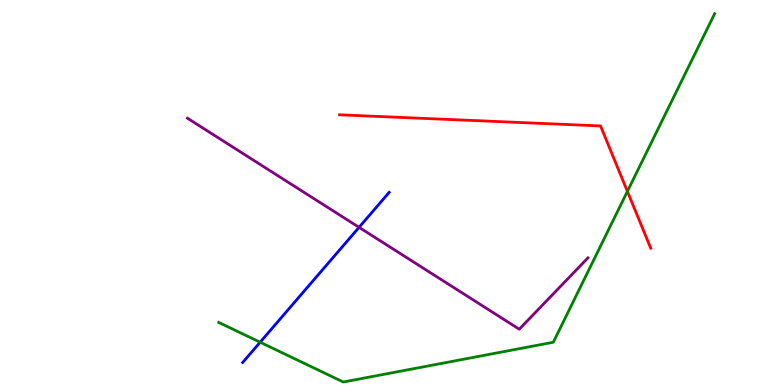[{'lines': ['blue', 'red'], 'intersections': []}, {'lines': ['green', 'red'], 'intersections': [{'x': 8.1, 'y': 5.03}]}, {'lines': ['purple', 'red'], 'intersections': []}, {'lines': ['blue', 'green'], 'intersections': [{'x': 3.36, 'y': 1.11}]}, {'lines': ['blue', 'purple'], 'intersections': [{'x': 4.63, 'y': 4.1}]}, {'lines': ['green', 'purple'], 'intersections': []}]